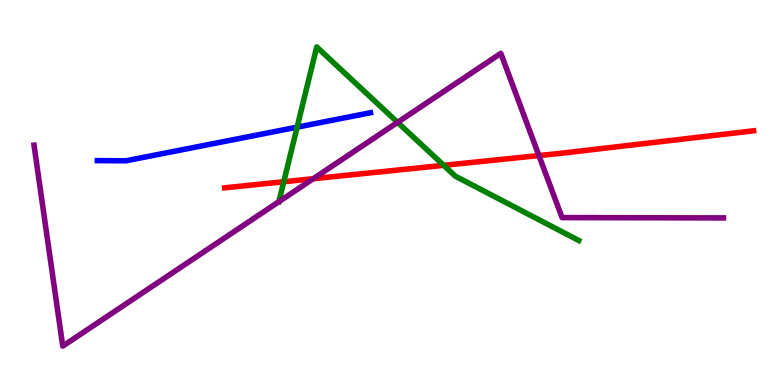[{'lines': ['blue', 'red'], 'intersections': []}, {'lines': ['green', 'red'], 'intersections': [{'x': 3.66, 'y': 5.28}, {'x': 5.73, 'y': 5.71}]}, {'lines': ['purple', 'red'], 'intersections': [{'x': 4.04, 'y': 5.36}, {'x': 6.95, 'y': 5.96}]}, {'lines': ['blue', 'green'], 'intersections': [{'x': 3.83, 'y': 6.7}]}, {'lines': ['blue', 'purple'], 'intersections': []}, {'lines': ['green', 'purple'], 'intersections': [{'x': 5.13, 'y': 6.82}]}]